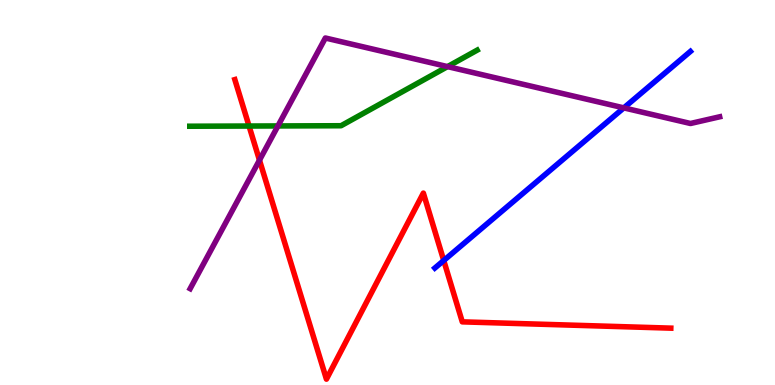[{'lines': ['blue', 'red'], 'intersections': [{'x': 5.73, 'y': 3.23}]}, {'lines': ['green', 'red'], 'intersections': [{'x': 3.21, 'y': 6.73}]}, {'lines': ['purple', 'red'], 'intersections': [{'x': 3.35, 'y': 5.84}]}, {'lines': ['blue', 'green'], 'intersections': []}, {'lines': ['blue', 'purple'], 'intersections': [{'x': 8.05, 'y': 7.2}]}, {'lines': ['green', 'purple'], 'intersections': [{'x': 3.59, 'y': 6.73}, {'x': 5.77, 'y': 8.27}]}]